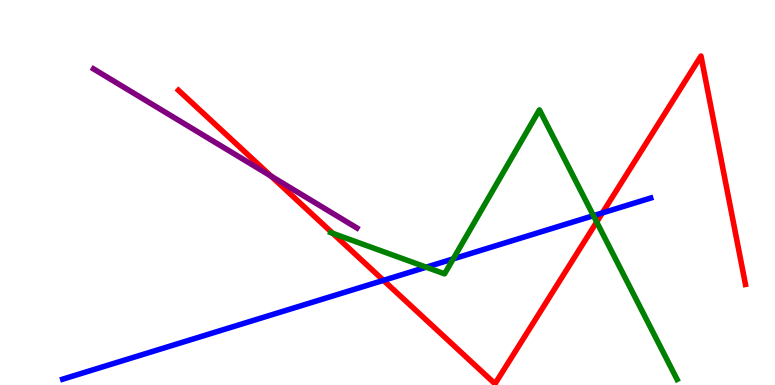[{'lines': ['blue', 'red'], 'intersections': [{'x': 4.95, 'y': 2.72}, {'x': 7.77, 'y': 4.47}]}, {'lines': ['green', 'red'], 'intersections': [{'x': 4.29, 'y': 3.94}, {'x': 7.7, 'y': 4.23}]}, {'lines': ['purple', 'red'], 'intersections': [{'x': 3.5, 'y': 5.43}]}, {'lines': ['blue', 'green'], 'intersections': [{'x': 5.5, 'y': 3.06}, {'x': 5.85, 'y': 3.28}, {'x': 7.66, 'y': 4.4}]}, {'lines': ['blue', 'purple'], 'intersections': []}, {'lines': ['green', 'purple'], 'intersections': []}]